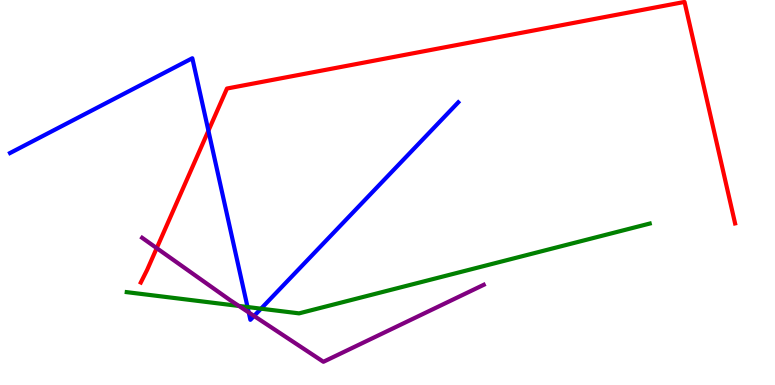[{'lines': ['blue', 'red'], 'intersections': [{'x': 2.69, 'y': 6.6}]}, {'lines': ['green', 'red'], 'intersections': []}, {'lines': ['purple', 'red'], 'intersections': [{'x': 2.02, 'y': 3.55}]}, {'lines': ['blue', 'green'], 'intersections': [{'x': 3.19, 'y': 2.03}, {'x': 3.37, 'y': 1.98}]}, {'lines': ['blue', 'purple'], 'intersections': [{'x': 3.21, 'y': 1.88}, {'x': 3.28, 'y': 1.79}]}, {'lines': ['green', 'purple'], 'intersections': [{'x': 3.08, 'y': 2.05}]}]